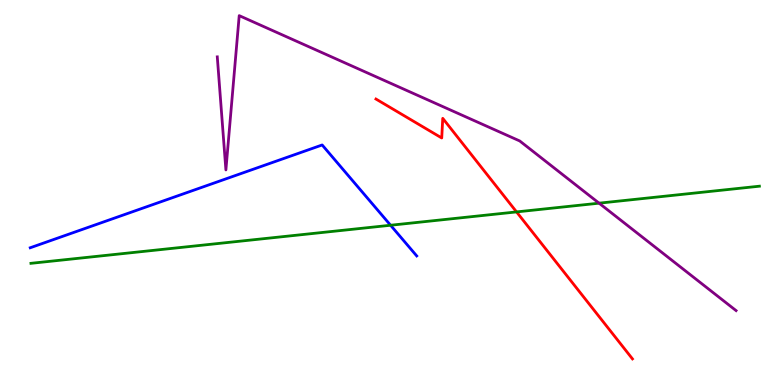[{'lines': ['blue', 'red'], 'intersections': []}, {'lines': ['green', 'red'], 'intersections': [{'x': 6.67, 'y': 4.5}]}, {'lines': ['purple', 'red'], 'intersections': []}, {'lines': ['blue', 'green'], 'intersections': [{'x': 5.04, 'y': 4.15}]}, {'lines': ['blue', 'purple'], 'intersections': []}, {'lines': ['green', 'purple'], 'intersections': [{'x': 7.73, 'y': 4.72}]}]